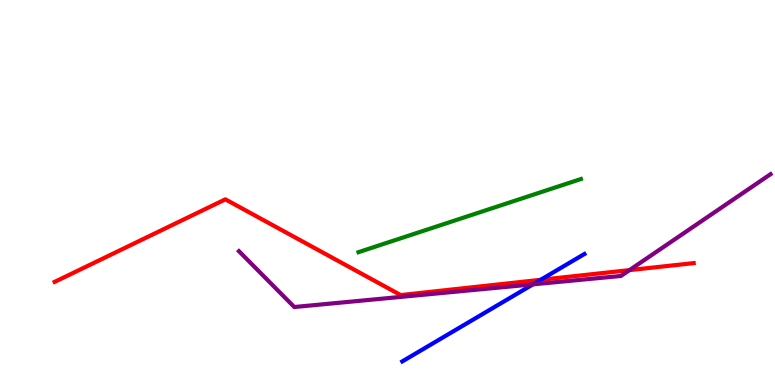[{'lines': ['blue', 'red'], 'intersections': [{'x': 6.98, 'y': 2.73}]}, {'lines': ['green', 'red'], 'intersections': []}, {'lines': ['purple', 'red'], 'intersections': [{'x': 8.12, 'y': 2.98}]}, {'lines': ['blue', 'green'], 'intersections': []}, {'lines': ['blue', 'purple'], 'intersections': [{'x': 6.88, 'y': 2.61}]}, {'lines': ['green', 'purple'], 'intersections': []}]